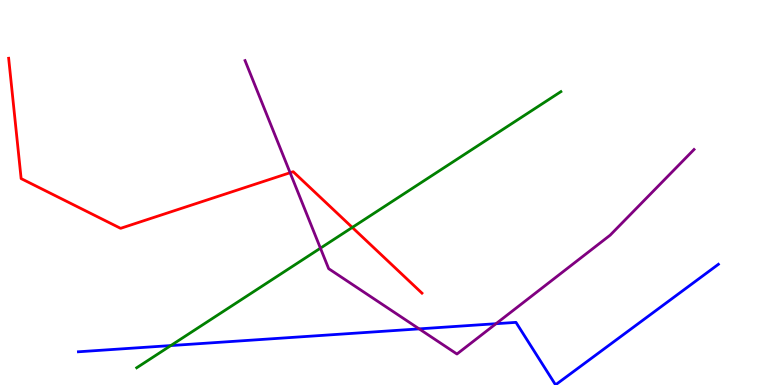[{'lines': ['blue', 'red'], 'intersections': []}, {'lines': ['green', 'red'], 'intersections': [{'x': 4.55, 'y': 4.09}]}, {'lines': ['purple', 'red'], 'intersections': [{'x': 3.74, 'y': 5.51}]}, {'lines': ['blue', 'green'], 'intersections': [{'x': 2.2, 'y': 1.02}]}, {'lines': ['blue', 'purple'], 'intersections': [{'x': 5.41, 'y': 1.46}, {'x': 6.4, 'y': 1.59}]}, {'lines': ['green', 'purple'], 'intersections': [{'x': 4.13, 'y': 3.55}]}]